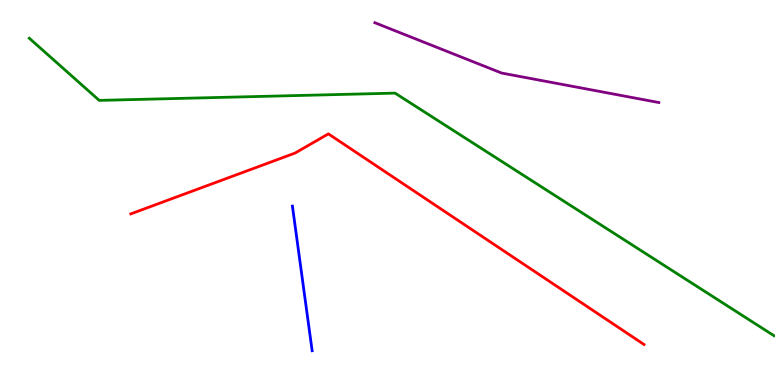[{'lines': ['blue', 'red'], 'intersections': []}, {'lines': ['green', 'red'], 'intersections': []}, {'lines': ['purple', 'red'], 'intersections': []}, {'lines': ['blue', 'green'], 'intersections': []}, {'lines': ['blue', 'purple'], 'intersections': []}, {'lines': ['green', 'purple'], 'intersections': []}]